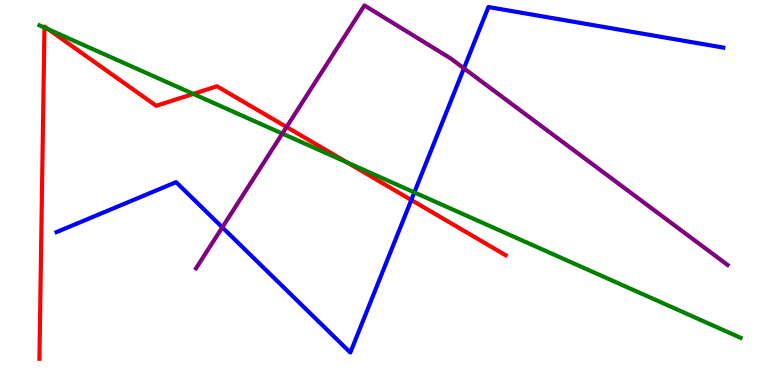[{'lines': ['blue', 'red'], 'intersections': [{'x': 5.31, 'y': 4.8}]}, {'lines': ['green', 'red'], 'intersections': [{'x': 0.574, 'y': 9.28}, {'x': 0.624, 'y': 9.24}, {'x': 2.49, 'y': 7.56}, {'x': 4.48, 'y': 5.78}]}, {'lines': ['purple', 'red'], 'intersections': [{'x': 3.7, 'y': 6.7}]}, {'lines': ['blue', 'green'], 'intersections': [{'x': 5.35, 'y': 5.0}]}, {'lines': ['blue', 'purple'], 'intersections': [{'x': 2.87, 'y': 4.09}, {'x': 5.99, 'y': 8.23}]}, {'lines': ['green', 'purple'], 'intersections': [{'x': 3.64, 'y': 6.53}]}]